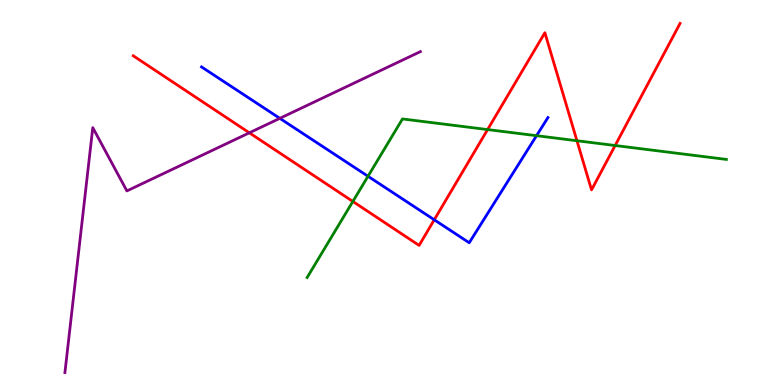[{'lines': ['blue', 'red'], 'intersections': [{'x': 5.6, 'y': 4.29}]}, {'lines': ['green', 'red'], 'intersections': [{'x': 4.55, 'y': 4.77}, {'x': 6.29, 'y': 6.63}, {'x': 7.44, 'y': 6.34}, {'x': 7.94, 'y': 6.22}]}, {'lines': ['purple', 'red'], 'intersections': [{'x': 3.22, 'y': 6.55}]}, {'lines': ['blue', 'green'], 'intersections': [{'x': 4.75, 'y': 5.42}, {'x': 6.92, 'y': 6.48}]}, {'lines': ['blue', 'purple'], 'intersections': [{'x': 3.61, 'y': 6.93}]}, {'lines': ['green', 'purple'], 'intersections': []}]